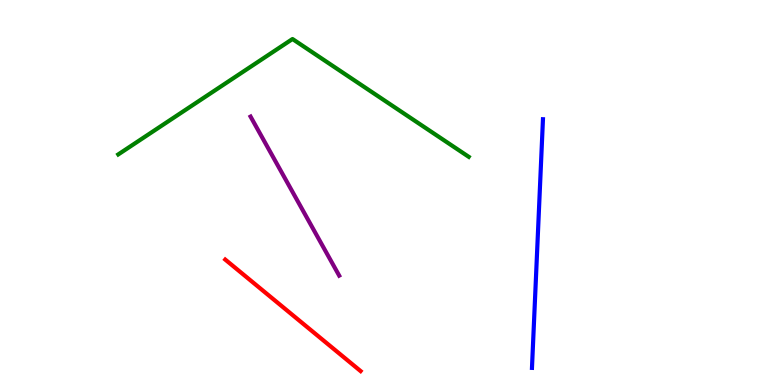[{'lines': ['blue', 'red'], 'intersections': []}, {'lines': ['green', 'red'], 'intersections': []}, {'lines': ['purple', 'red'], 'intersections': []}, {'lines': ['blue', 'green'], 'intersections': []}, {'lines': ['blue', 'purple'], 'intersections': []}, {'lines': ['green', 'purple'], 'intersections': []}]